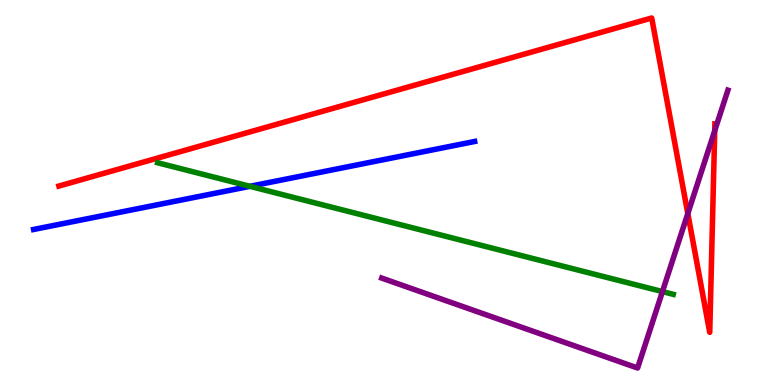[{'lines': ['blue', 'red'], 'intersections': []}, {'lines': ['green', 'red'], 'intersections': []}, {'lines': ['purple', 'red'], 'intersections': [{'x': 8.87, 'y': 4.45}, {'x': 9.22, 'y': 6.6}]}, {'lines': ['blue', 'green'], 'intersections': [{'x': 3.22, 'y': 5.16}]}, {'lines': ['blue', 'purple'], 'intersections': []}, {'lines': ['green', 'purple'], 'intersections': [{'x': 8.55, 'y': 2.43}]}]